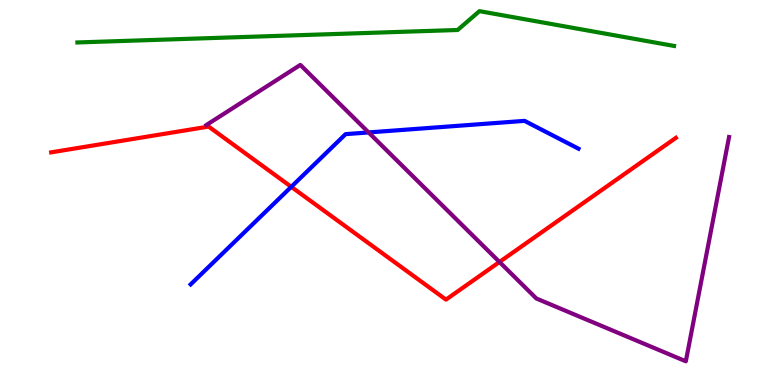[{'lines': ['blue', 'red'], 'intersections': [{'x': 3.76, 'y': 5.15}]}, {'lines': ['green', 'red'], 'intersections': []}, {'lines': ['purple', 'red'], 'intersections': [{'x': 6.44, 'y': 3.2}]}, {'lines': ['blue', 'green'], 'intersections': []}, {'lines': ['blue', 'purple'], 'intersections': [{'x': 4.76, 'y': 6.56}]}, {'lines': ['green', 'purple'], 'intersections': []}]